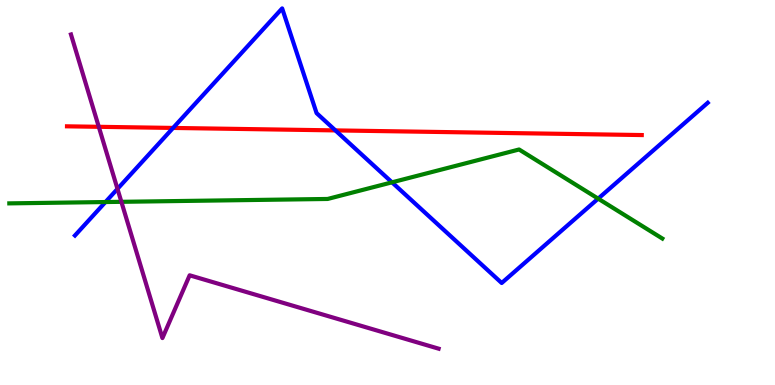[{'lines': ['blue', 'red'], 'intersections': [{'x': 2.23, 'y': 6.68}, {'x': 4.33, 'y': 6.61}]}, {'lines': ['green', 'red'], 'intersections': []}, {'lines': ['purple', 'red'], 'intersections': [{'x': 1.27, 'y': 6.71}]}, {'lines': ['blue', 'green'], 'intersections': [{'x': 1.36, 'y': 4.75}, {'x': 5.06, 'y': 5.26}, {'x': 7.72, 'y': 4.84}]}, {'lines': ['blue', 'purple'], 'intersections': [{'x': 1.52, 'y': 5.09}]}, {'lines': ['green', 'purple'], 'intersections': [{'x': 1.57, 'y': 4.76}]}]